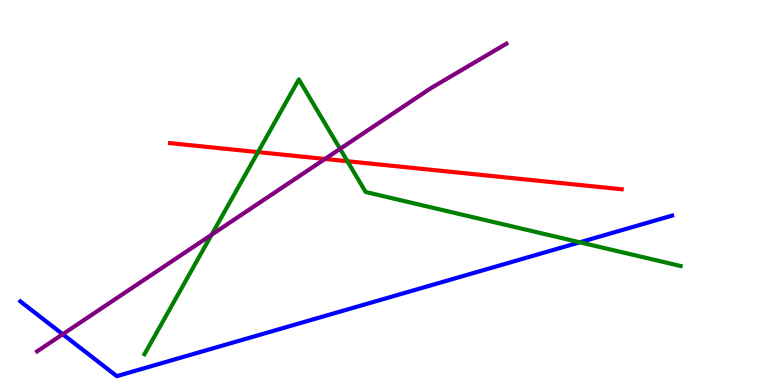[{'lines': ['blue', 'red'], 'intersections': []}, {'lines': ['green', 'red'], 'intersections': [{'x': 3.33, 'y': 6.05}, {'x': 4.48, 'y': 5.81}]}, {'lines': ['purple', 'red'], 'intersections': [{'x': 4.19, 'y': 5.87}]}, {'lines': ['blue', 'green'], 'intersections': [{'x': 7.48, 'y': 3.71}]}, {'lines': ['blue', 'purple'], 'intersections': [{'x': 0.809, 'y': 1.32}]}, {'lines': ['green', 'purple'], 'intersections': [{'x': 2.73, 'y': 3.9}, {'x': 4.39, 'y': 6.13}]}]